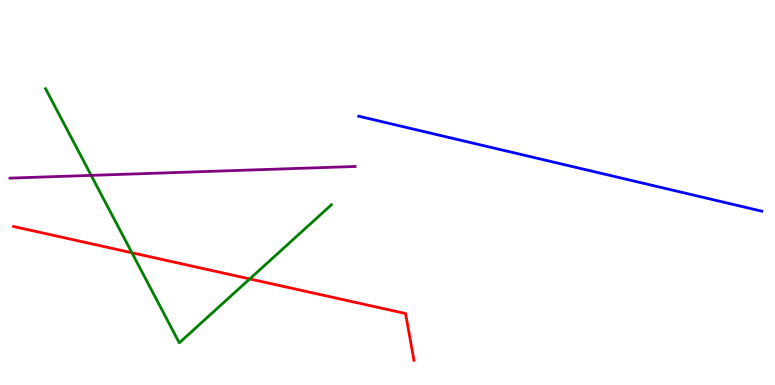[{'lines': ['blue', 'red'], 'intersections': []}, {'lines': ['green', 'red'], 'intersections': [{'x': 1.7, 'y': 3.43}, {'x': 3.22, 'y': 2.76}]}, {'lines': ['purple', 'red'], 'intersections': []}, {'lines': ['blue', 'green'], 'intersections': []}, {'lines': ['blue', 'purple'], 'intersections': []}, {'lines': ['green', 'purple'], 'intersections': [{'x': 1.18, 'y': 5.44}]}]